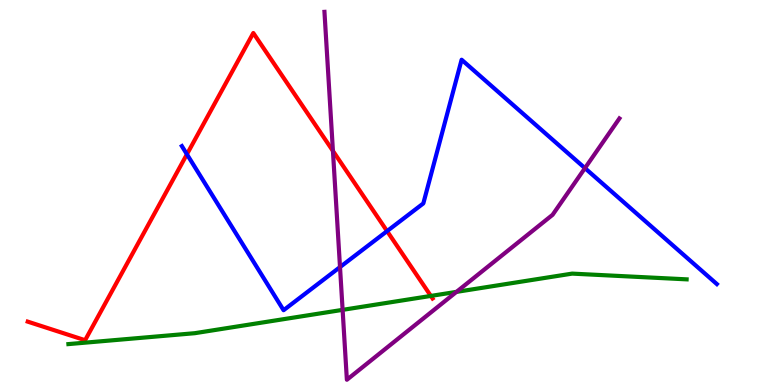[{'lines': ['blue', 'red'], 'intersections': [{'x': 2.41, 'y': 5.99}, {'x': 4.99, 'y': 4.0}]}, {'lines': ['green', 'red'], 'intersections': [{'x': 5.56, 'y': 2.31}]}, {'lines': ['purple', 'red'], 'intersections': [{'x': 4.3, 'y': 6.08}]}, {'lines': ['blue', 'green'], 'intersections': []}, {'lines': ['blue', 'purple'], 'intersections': [{'x': 4.39, 'y': 3.06}, {'x': 7.55, 'y': 5.63}]}, {'lines': ['green', 'purple'], 'intersections': [{'x': 4.42, 'y': 1.95}, {'x': 5.89, 'y': 2.42}]}]